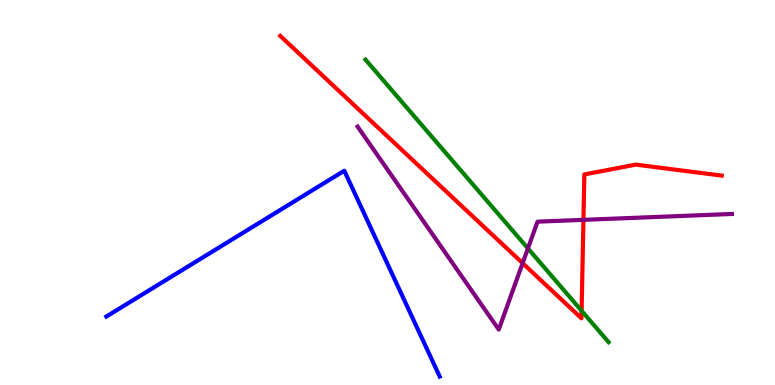[{'lines': ['blue', 'red'], 'intersections': []}, {'lines': ['green', 'red'], 'intersections': [{'x': 7.5, 'y': 1.93}]}, {'lines': ['purple', 'red'], 'intersections': [{'x': 6.74, 'y': 3.16}, {'x': 7.53, 'y': 4.29}]}, {'lines': ['blue', 'green'], 'intersections': []}, {'lines': ['blue', 'purple'], 'intersections': []}, {'lines': ['green', 'purple'], 'intersections': [{'x': 6.81, 'y': 3.55}]}]